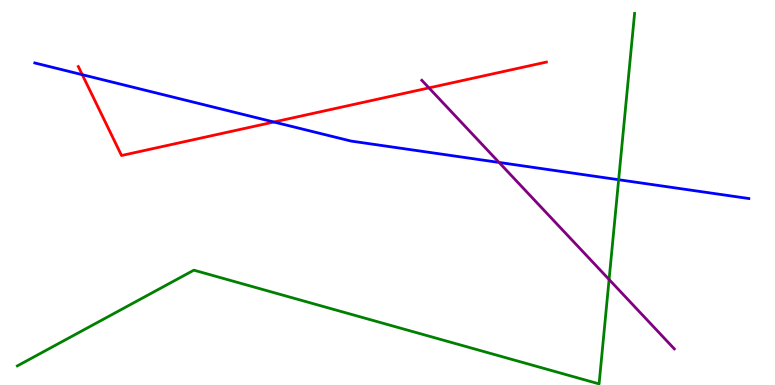[{'lines': ['blue', 'red'], 'intersections': [{'x': 1.06, 'y': 8.06}, {'x': 3.53, 'y': 6.83}]}, {'lines': ['green', 'red'], 'intersections': []}, {'lines': ['purple', 'red'], 'intersections': [{'x': 5.54, 'y': 7.72}]}, {'lines': ['blue', 'green'], 'intersections': [{'x': 7.98, 'y': 5.33}]}, {'lines': ['blue', 'purple'], 'intersections': [{'x': 6.44, 'y': 5.78}]}, {'lines': ['green', 'purple'], 'intersections': [{'x': 7.86, 'y': 2.74}]}]